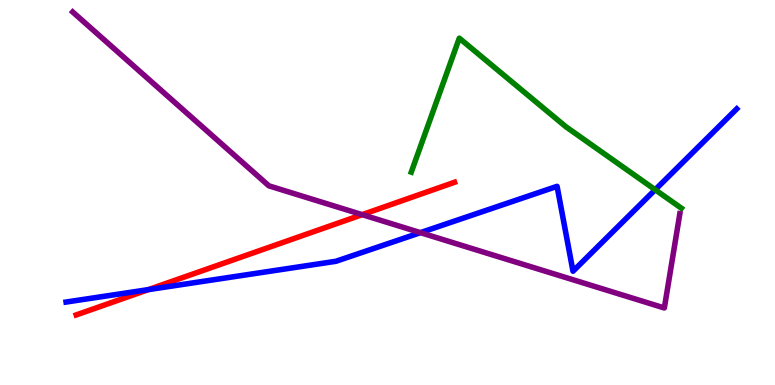[{'lines': ['blue', 'red'], 'intersections': [{'x': 1.91, 'y': 2.48}]}, {'lines': ['green', 'red'], 'intersections': []}, {'lines': ['purple', 'red'], 'intersections': [{'x': 4.67, 'y': 4.42}]}, {'lines': ['blue', 'green'], 'intersections': [{'x': 8.45, 'y': 5.07}]}, {'lines': ['blue', 'purple'], 'intersections': [{'x': 5.42, 'y': 3.96}]}, {'lines': ['green', 'purple'], 'intersections': []}]